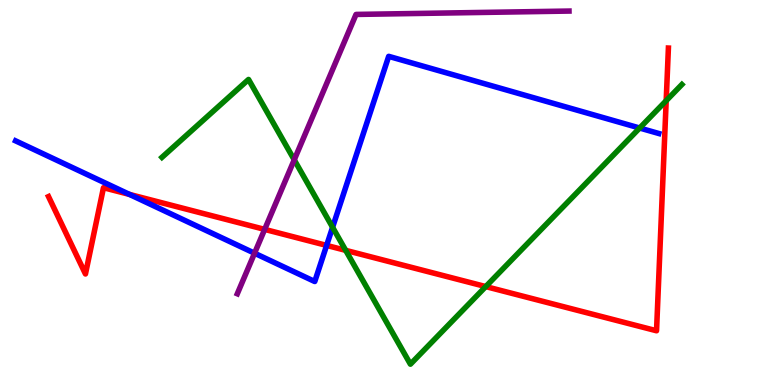[{'lines': ['blue', 'red'], 'intersections': [{'x': 1.67, 'y': 4.95}, {'x': 4.21, 'y': 3.63}]}, {'lines': ['green', 'red'], 'intersections': [{'x': 4.46, 'y': 3.5}, {'x': 6.27, 'y': 2.56}, {'x': 8.6, 'y': 7.38}]}, {'lines': ['purple', 'red'], 'intersections': [{'x': 3.42, 'y': 4.04}]}, {'lines': ['blue', 'green'], 'intersections': [{'x': 4.29, 'y': 4.1}, {'x': 8.25, 'y': 6.67}]}, {'lines': ['blue', 'purple'], 'intersections': [{'x': 3.28, 'y': 3.42}]}, {'lines': ['green', 'purple'], 'intersections': [{'x': 3.8, 'y': 5.85}]}]